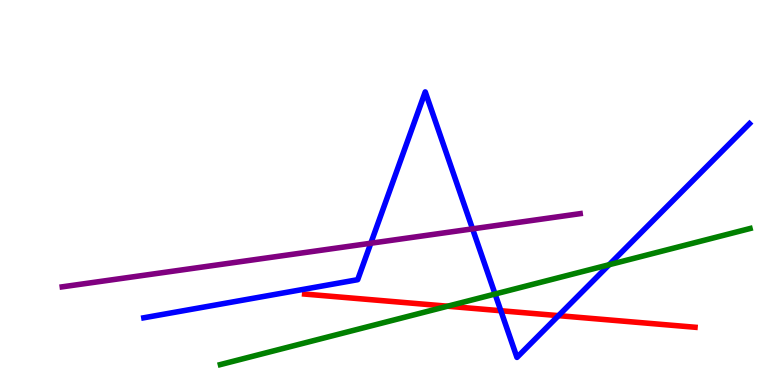[{'lines': ['blue', 'red'], 'intersections': [{'x': 6.46, 'y': 1.93}, {'x': 7.21, 'y': 1.8}]}, {'lines': ['green', 'red'], 'intersections': [{'x': 5.78, 'y': 2.05}]}, {'lines': ['purple', 'red'], 'intersections': []}, {'lines': ['blue', 'green'], 'intersections': [{'x': 6.39, 'y': 2.36}, {'x': 7.86, 'y': 3.12}]}, {'lines': ['blue', 'purple'], 'intersections': [{'x': 4.78, 'y': 3.68}, {'x': 6.1, 'y': 4.06}]}, {'lines': ['green', 'purple'], 'intersections': []}]